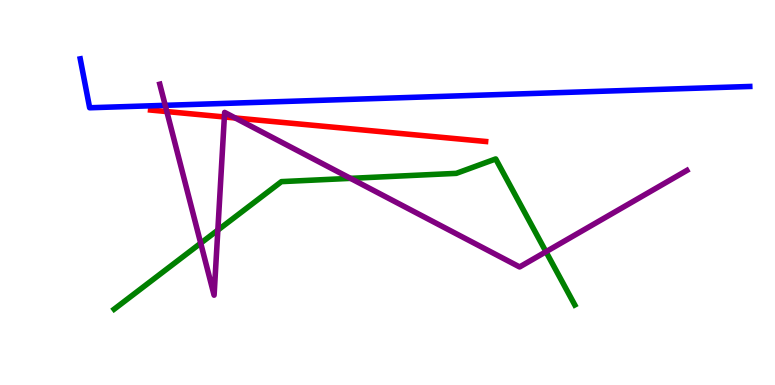[{'lines': ['blue', 'red'], 'intersections': []}, {'lines': ['green', 'red'], 'intersections': []}, {'lines': ['purple', 'red'], 'intersections': [{'x': 2.15, 'y': 7.1}, {'x': 2.89, 'y': 6.96}, {'x': 3.04, 'y': 6.94}]}, {'lines': ['blue', 'green'], 'intersections': []}, {'lines': ['blue', 'purple'], 'intersections': [{'x': 2.13, 'y': 7.26}]}, {'lines': ['green', 'purple'], 'intersections': [{'x': 2.59, 'y': 3.68}, {'x': 2.81, 'y': 4.02}, {'x': 4.52, 'y': 5.37}, {'x': 7.04, 'y': 3.46}]}]